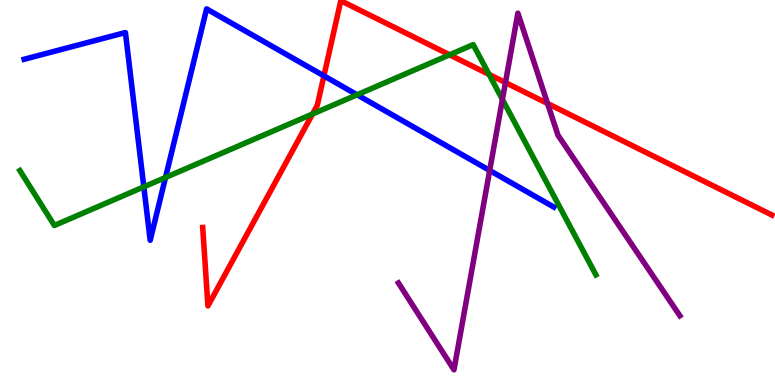[{'lines': ['blue', 'red'], 'intersections': [{'x': 4.18, 'y': 8.03}]}, {'lines': ['green', 'red'], 'intersections': [{'x': 4.03, 'y': 7.04}, {'x': 5.8, 'y': 8.58}, {'x': 6.31, 'y': 8.07}]}, {'lines': ['purple', 'red'], 'intersections': [{'x': 6.52, 'y': 7.86}, {'x': 7.07, 'y': 7.31}]}, {'lines': ['blue', 'green'], 'intersections': [{'x': 1.86, 'y': 5.15}, {'x': 2.14, 'y': 5.39}, {'x': 4.61, 'y': 7.54}]}, {'lines': ['blue', 'purple'], 'intersections': [{'x': 6.32, 'y': 5.57}]}, {'lines': ['green', 'purple'], 'intersections': [{'x': 6.48, 'y': 7.42}]}]